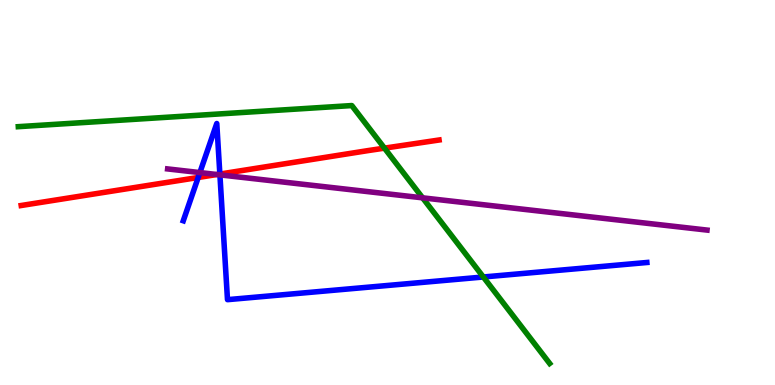[{'lines': ['blue', 'red'], 'intersections': [{'x': 2.56, 'y': 5.39}, {'x': 2.84, 'y': 5.48}]}, {'lines': ['green', 'red'], 'intersections': [{'x': 4.96, 'y': 6.15}]}, {'lines': ['purple', 'red'], 'intersections': [{'x': 2.8, 'y': 5.47}]}, {'lines': ['blue', 'green'], 'intersections': [{'x': 6.24, 'y': 2.81}]}, {'lines': ['blue', 'purple'], 'intersections': [{'x': 2.58, 'y': 5.52}, {'x': 2.84, 'y': 5.46}]}, {'lines': ['green', 'purple'], 'intersections': [{'x': 5.45, 'y': 4.86}]}]